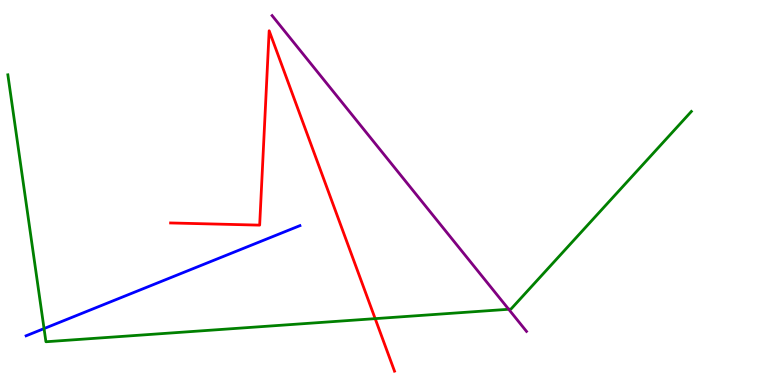[{'lines': ['blue', 'red'], 'intersections': []}, {'lines': ['green', 'red'], 'intersections': [{'x': 4.84, 'y': 1.72}]}, {'lines': ['purple', 'red'], 'intersections': []}, {'lines': ['blue', 'green'], 'intersections': [{'x': 0.568, 'y': 1.47}]}, {'lines': ['blue', 'purple'], 'intersections': []}, {'lines': ['green', 'purple'], 'intersections': [{'x': 6.56, 'y': 1.97}]}]